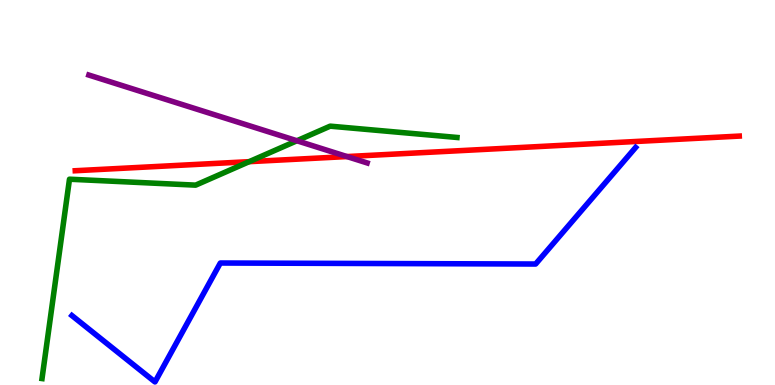[{'lines': ['blue', 'red'], 'intersections': []}, {'lines': ['green', 'red'], 'intersections': [{'x': 3.22, 'y': 5.8}]}, {'lines': ['purple', 'red'], 'intersections': [{'x': 4.48, 'y': 5.93}]}, {'lines': ['blue', 'green'], 'intersections': []}, {'lines': ['blue', 'purple'], 'intersections': []}, {'lines': ['green', 'purple'], 'intersections': [{'x': 3.83, 'y': 6.34}]}]